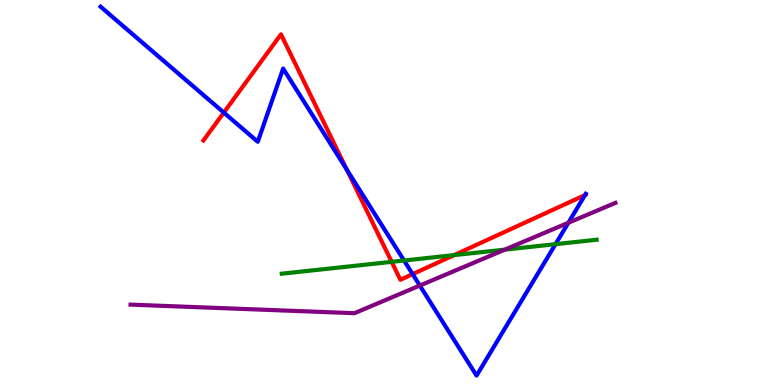[{'lines': ['blue', 'red'], 'intersections': [{'x': 2.89, 'y': 7.08}, {'x': 4.48, 'y': 5.59}, {'x': 5.32, 'y': 2.88}, {'x': 7.55, 'y': 4.93}]}, {'lines': ['green', 'red'], 'intersections': [{'x': 5.05, 'y': 3.2}, {'x': 5.86, 'y': 3.37}]}, {'lines': ['purple', 'red'], 'intersections': []}, {'lines': ['blue', 'green'], 'intersections': [{'x': 5.21, 'y': 3.23}, {'x': 7.17, 'y': 3.66}]}, {'lines': ['blue', 'purple'], 'intersections': [{'x': 5.42, 'y': 2.58}, {'x': 7.33, 'y': 4.21}]}, {'lines': ['green', 'purple'], 'intersections': [{'x': 6.51, 'y': 3.52}]}]